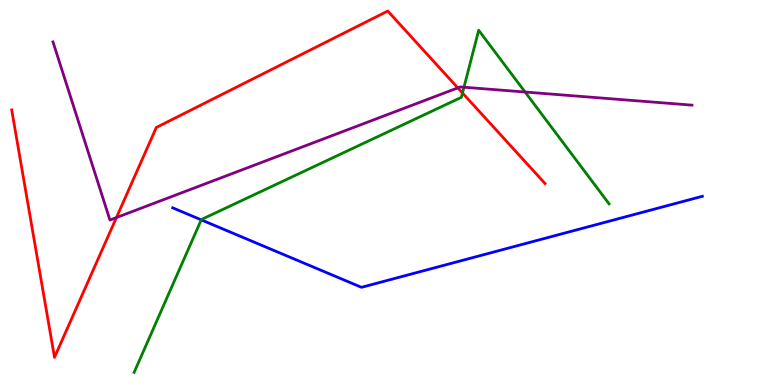[{'lines': ['blue', 'red'], 'intersections': []}, {'lines': ['green', 'red'], 'intersections': [{'x': 5.97, 'y': 7.58}]}, {'lines': ['purple', 'red'], 'intersections': [{'x': 1.5, 'y': 4.35}, {'x': 5.91, 'y': 7.72}]}, {'lines': ['blue', 'green'], 'intersections': [{'x': 2.6, 'y': 4.29}]}, {'lines': ['blue', 'purple'], 'intersections': []}, {'lines': ['green', 'purple'], 'intersections': [{'x': 5.99, 'y': 7.73}, {'x': 6.78, 'y': 7.61}]}]